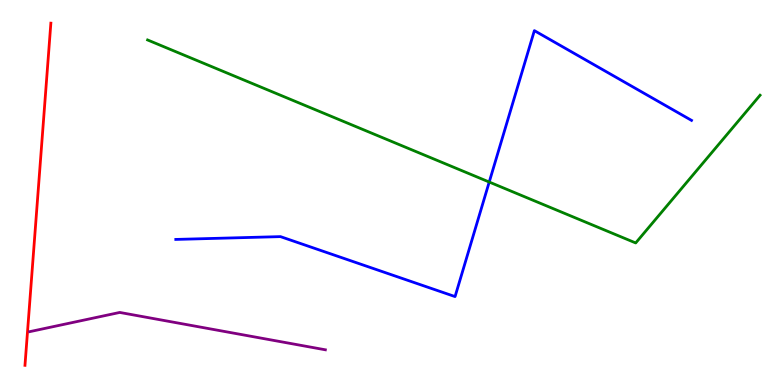[{'lines': ['blue', 'red'], 'intersections': []}, {'lines': ['green', 'red'], 'intersections': []}, {'lines': ['purple', 'red'], 'intersections': []}, {'lines': ['blue', 'green'], 'intersections': [{'x': 6.31, 'y': 5.27}]}, {'lines': ['blue', 'purple'], 'intersections': []}, {'lines': ['green', 'purple'], 'intersections': []}]